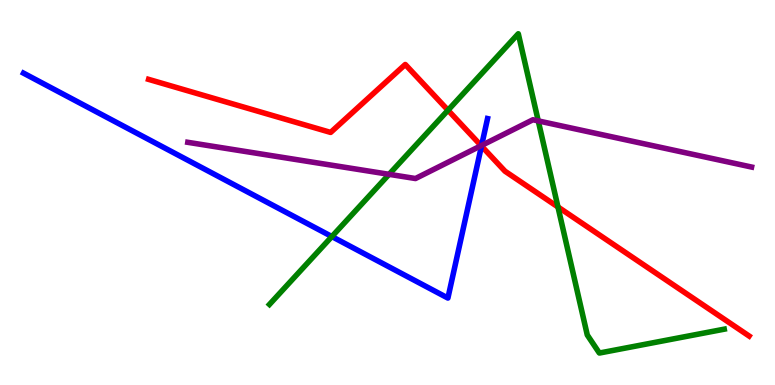[{'lines': ['blue', 'red'], 'intersections': [{'x': 6.21, 'y': 6.21}]}, {'lines': ['green', 'red'], 'intersections': [{'x': 5.78, 'y': 7.14}, {'x': 7.2, 'y': 4.62}]}, {'lines': ['purple', 'red'], 'intersections': [{'x': 6.21, 'y': 6.22}]}, {'lines': ['blue', 'green'], 'intersections': [{'x': 4.28, 'y': 3.86}]}, {'lines': ['blue', 'purple'], 'intersections': [{'x': 6.21, 'y': 6.22}]}, {'lines': ['green', 'purple'], 'intersections': [{'x': 5.02, 'y': 5.47}, {'x': 6.95, 'y': 6.86}]}]